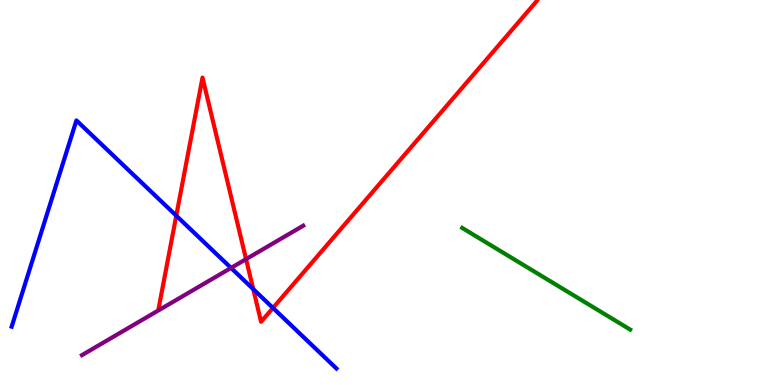[{'lines': ['blue', 'red'], 'intersections': [{'x': 2.27, 'y': 4.4}, {'x': 3.27, 'y': 2.49}, {'x': 3.52, 'y': 2.0}]}, {'lines': ['green', 'red'], 'intersections': []}, {'lines': ['purple', 'red'], 'intersections': [{'x': 3.17, 'y': 3.27}]}, {'lines': ['blue', 'green'], 'intersections': []}, {'lines': ['blue', 'purple'], 'intersections': [{'x': 2.98, 'y': 3.04}]}, {'lines': ['green', 'purple'], 'intersections': []}]